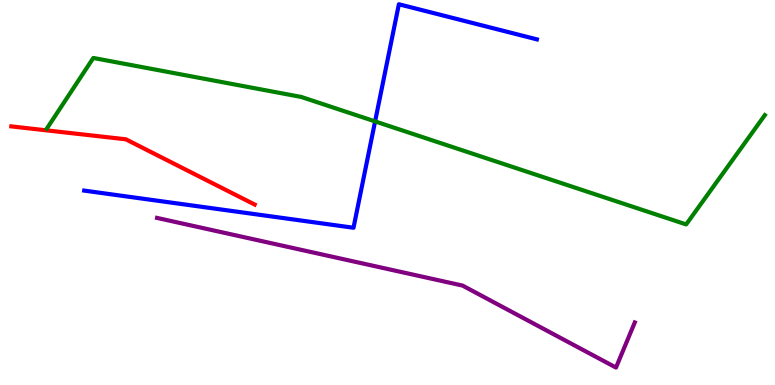[{'lines': ['blue', 'red'], 'intersections': []}, {'lines': ['green', 'red'], 'intersections': []}, {'lines': ['purple', 'red'], 'intersections': []}, {'lines': ['blue', 'green'], 'intersections': [{'x': 4.84, 'y': 6.85}]}, {'lines': ['blue', 'purple'], 'intersections': []}, {'lines': ['green', 'purple'], 'intersections': []}]